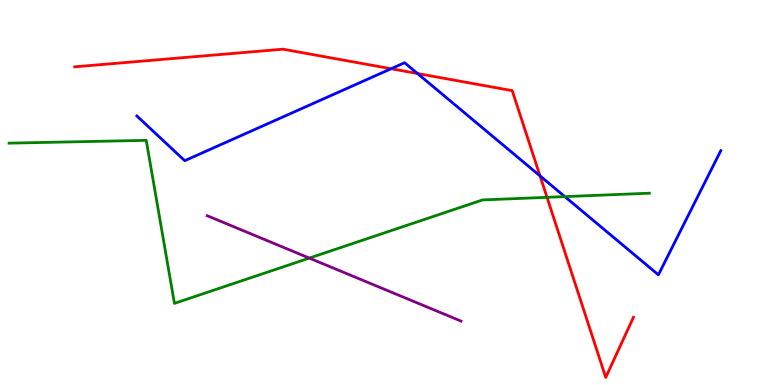[{'lines': ['blue', 'red'], 'intersections': [{'x': 5.05, 'y': 8.21}, {'x': 5.39, 'y': 8.09}, {'x': 6.97, 'y': 5.43}]}, {'lines': ['green', 'red'], 'intersections': [{'x': 7.06, 'y': 4.87}]}, {'lines': ['purple', 'red'], 'intersections': []}, {'lines': ['blue', 'green'], 'intersections': [{'x': 7.29, 'y': 4.89}]}, {'lines': ['blue', 'purple'], 'intersections': []}, {'lines': ['green', 'purple'], 'intersections': [{'x': 3.99, 'y': 3.3}]}]